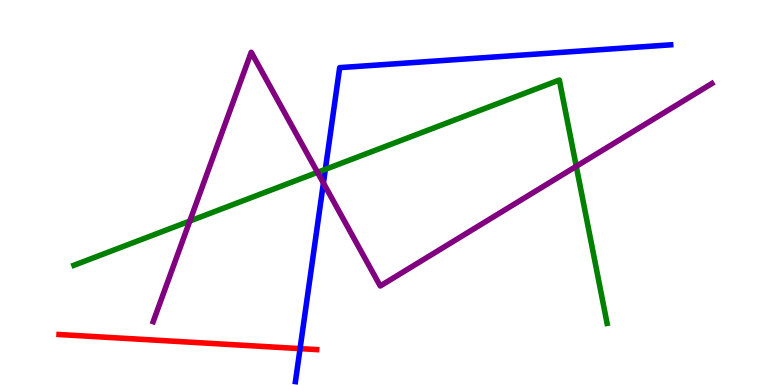[{'lines': ['blue', 'red'], 'intersections': [{'x': 3.87, 'y': 0.945}]}, {'lines': ['green', 'red'], 'intersections': []}, {'lines': ['purple', 'red'], 'intersections': []}, {'lines': ['blue', 'green'], 'intersections': [{'x': 4.2, 'y': 5.6}]}, {'lines': ['blue', 'purple'], 'intersections': [{'x': 4.17, 'y': 5.25}]}, {'lines': ['green', 'purple'], 'intersections': [{'x': 2.45, 'y': 4.26}, {'x': 4.1, 'y': 5.52}, {'x': 7.44, 'y': 5.68}]}]